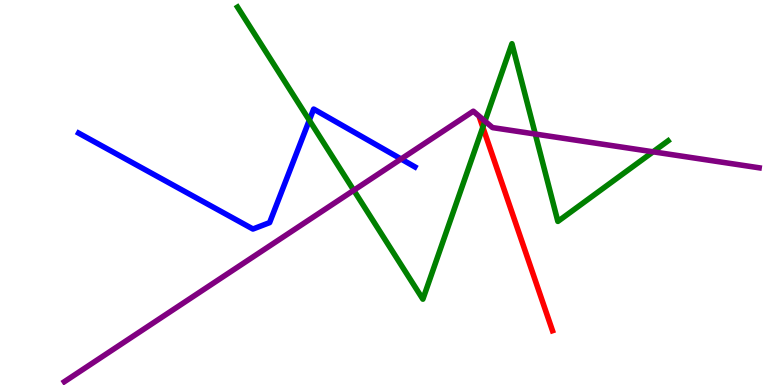[{'lines': ['blue', 'red'], 'intersections': []}, {'lines': ['green', 'red'], 'intersections': [{'x': 6.23, 'y': 6.7}]}, {'lines': ['purple', 'red'], 'intersections': []}, {'lines': ['blue', 'green'], 'intersections': [{'x': 3.99, 'y': 6.88}]}, {'lines': ['blue', 'purple'], 'intersections': [{'x': 5.18, 'y': 5.87}]}, {'lines': ['green', 'purple'], 'intersections': [{'x': 4.56, 'y': 5.06}, {'x': 6.26, 'y': 6.85}, {'x': 6.91, 'y': 6.52}, {'x': 8.43, 'y': 6.06}]}]